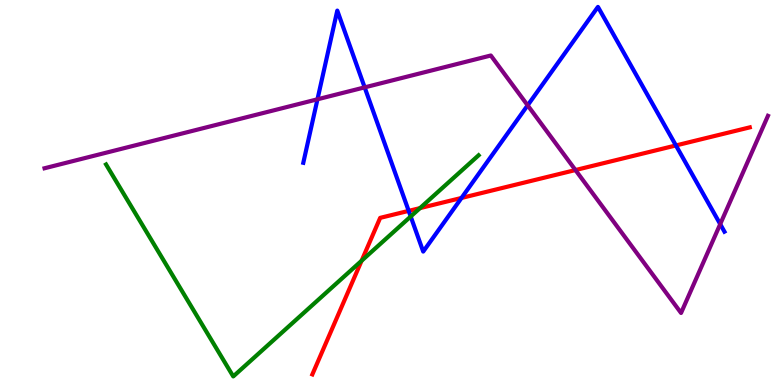[{'lines': ['blue', 'red'], 'intersections': [{'x': 5.27, 'y': 4.52}, {'x': 5.95, 'y': 4.86}, {'x': 8.72, 'y': 6.22}]}, {'lines': ['green', 'red'], 'intersections': [{'x': 4.67, 'y': 3.23}, {'x': 5.42, 'y': 4.59}]}, {'lines': ['purple', 'red'], 'intersections': [{'x': 7.43, 'y': 5.58}]}, {'lines': ['blue', 'green'], 'intersections': [{'x': 5.3, 'y': 4.38}]}, {'lines': ['blue', 'purple'], 'intersections': [{'x': 4.1, 'y': 7.42}, {'x': 4.71, 'y': 7.73}, {'x': 6.81, 'y': 7.26}, {'x': 9.29, 'y': 4.18}]}, {'lines': ['green', 'purple'], 'intersections': []}]